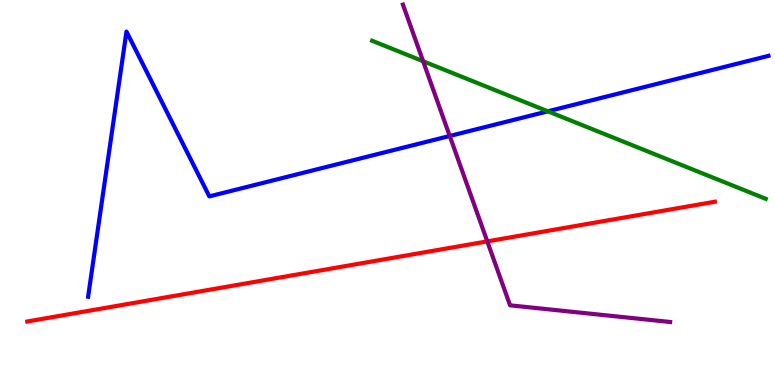[{'lines': ['blue', 'red'], 'intersections': []}, {'lines': ['green', 'red'], 'intersections': []}, {'lines': ['purple', 'red'], 'intersections': [{'x': 6.29, 'y': 3.73}]}, {'lines': ['blue', 'green'], 'intersections': [{'x': 7.07, 'y': 7.11}]}, {'lines': ['blue', 'purple'], 'intersections': [{'x': 5.8, 'y': 6.47}]}, {'lines': ['green', 'purple'], 'intersections': [{'x': 5.46, 'y': 8.41}]}]